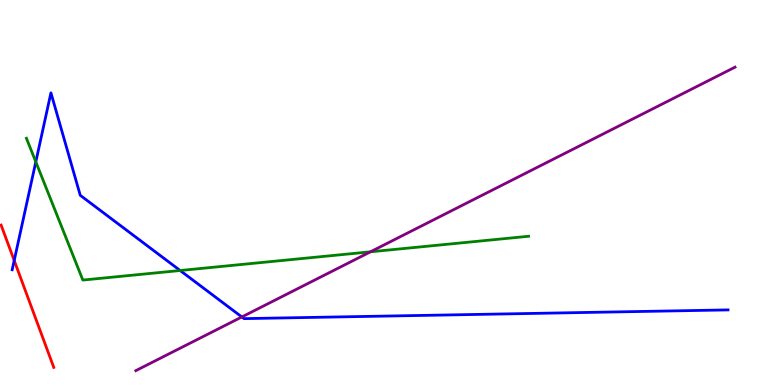[{'lines': ['blue', 'red'], 'intersections': [{'x': 0.183, 'y': 3.23}]}, {'lines': ['green', 'red'], 'intersections': []}, {'lines': ['purple', 'red'], 'intersections': []}, {'lines': ['blue', 'green'], 'intersections': [{'x': 0.462, 'y': 5.8}, {'x': 2.32, 'y': 2.97}]}, {'lines': ['blue', 'purple'], 'intersections': [{'x': 3.12, 'y': 1.77}]}, {'lines': ['green', 'purple'], 'intersections': [{'x': 4.78, 'y': 3.46}]}]